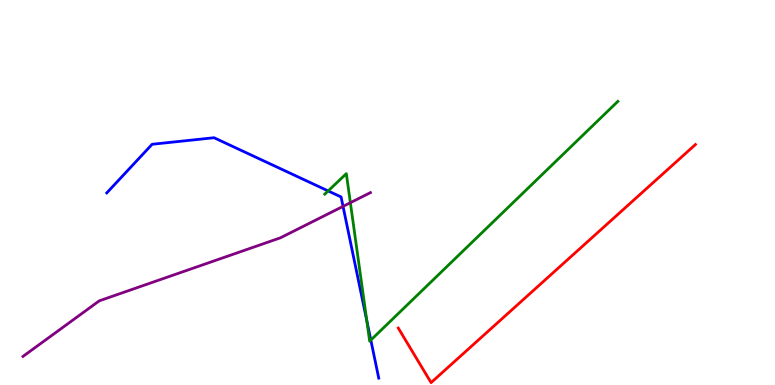[{'lines': ['blue', 'red'], 'intersections': []}, {'lines': ['green', 'red'], 'intersections': []}, {'lines': ['purple', 'red'], 'intersections': []}, {'lines': ['blue', 'green'], 'intersections': [{'x': 4.23, 'y': 5.04}, {'x': 4.73, 'y': 1.67}, {'x': 4.78, 'y': 1.17}]}, {'lines': ['blue', 'purple'], 'intersections': [{'x': 4.43, 'y': 4.64}]}, {'lines': ['green', 'purple'], 'intersections': [{'x': 4.52, 'y': 4.74}]}]